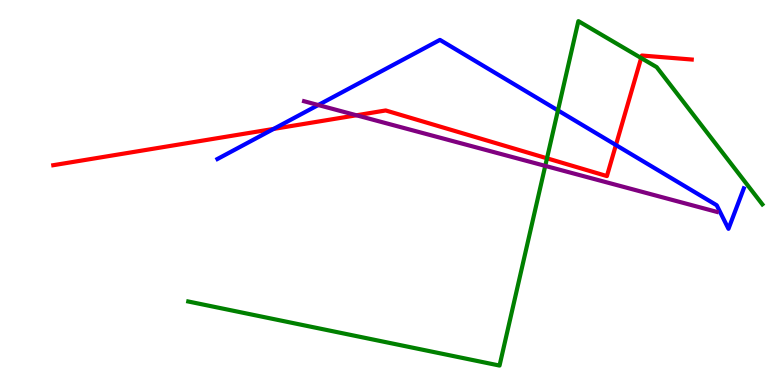[{'lines': ['blue', 'red'], 'intersections': [{'x': 3.53, 'y': 6.65}, {'x': 7.95, 'y': 6.23}]}, {'lines': ['green', 'red'], 'intersections': [{'x': 7.06, 'y': 5.89}, {'x': 8.27, 'y': 8.49}]}, {'lines': ['purple', 'red'], 'intersections': [{'x': 4.6, 'y': 7.01}]}, {'lines': ['blue', 'green'], 'intersections': [{'x': 7.2, 'y': 7.13}]}, {'lines': ['blue', 'purple'], 'intersections': [{'x': 4.11, 'y': 7.27}]}, {'lines': ['green', 'purple'], 'intersections': [{'x': 7.04, 'y': 5.69}]}]